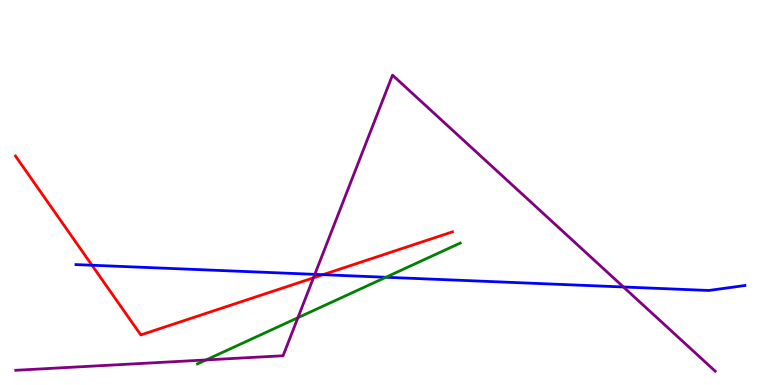[{'lines': ['blue', 'red'], 'intersections': [{'x': 1.19, 'y': 3.11}, {'x': 4.17, 'y': 2.87}]}, {'lines': ['green', 'red'], 'intersections': []}, {'lines': ['purple', 'red'], 'intersections': [{'x': 4.04, 'y': 2.78}]}, {'lines': ['blue', 'green'], 'intersections': [{'x': 4.98, 'y': 2.8}]}, {'lines': ['blue', 'purple'], 'intersections': [{'x': 4.06, 'y': 2.87}, {'x': 8.04, 'y': 2.55}]}, {'lines': ['green', 'purple'], 'intersections': [{'x': 2.66, 'y': 0.651}, {'x': 3.84, 'y': 1.75}]}]